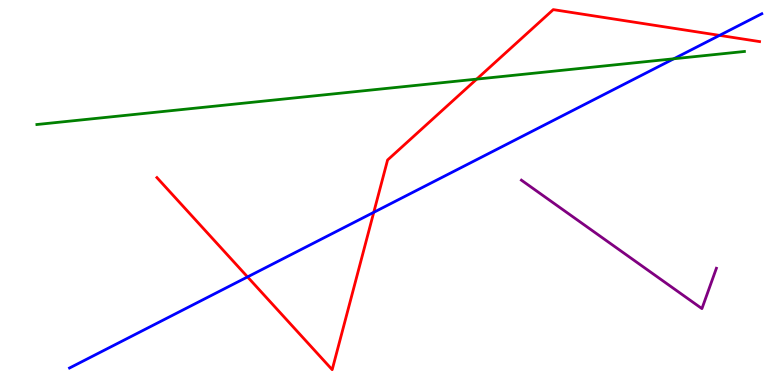[{'lines': ['blue', 'red'], 'intersections': [{'x': 3.19, 'y': 2.81}, {'x': 4.82, 'y': 4.48}, {'x': 9.28, 'y': 9.08}]}, {'lines': ['green', 'red'], 'intersections': [{'x': 6.15, 'y': 7.95}]}, {'lines': ['purple', 'red'], 'intersections': []}, {'lines': ['blue', 'green'], 'intersections': [{'x': 8.69, 'y': 8.47}]}, {'lines': ['blue', 'purple'], 'intersections': []}, {'lines': ['green', 'purple'], 'intersections': []}]